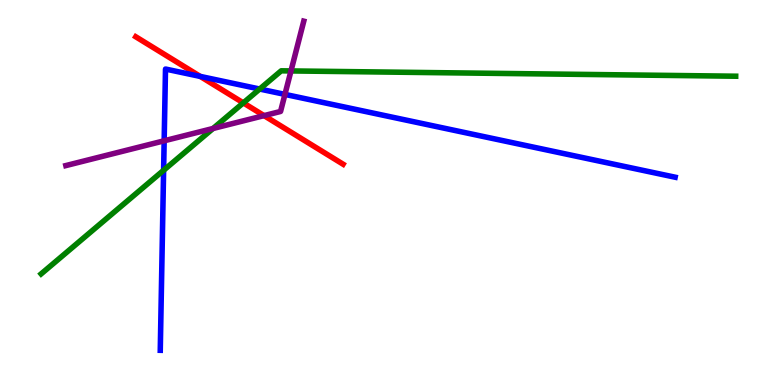[{'lines': ['blue', 'red'], 'intersections': [{'x': 2.58, 'y': 8.02}]}, {'lines': ['green', 'red'], 'intersections': [{'x': 3.14, 'y': 7.33}]}, {'lines': ['purple', 'red'], 'intersections': [{'x': 3.41, 'y': 7.0}]}, {'lines': ['blue', 'green'], 'intersections': [{'x': 2.11, 'y': 5.58}, {'x': 3.35, 'y': 7.69}]}, {'lines': ['blue', 'purple'], 'intersections': [{'x': 2.12, 'y': 6.34}, {'x': 3.68, 'y': 7.55}]}, {'lines': ['green', 'purple'], 'intersections': [{'x': 2.75, 'y': 6.66}, {'x': 3.75, 'y': 8.16}]}]